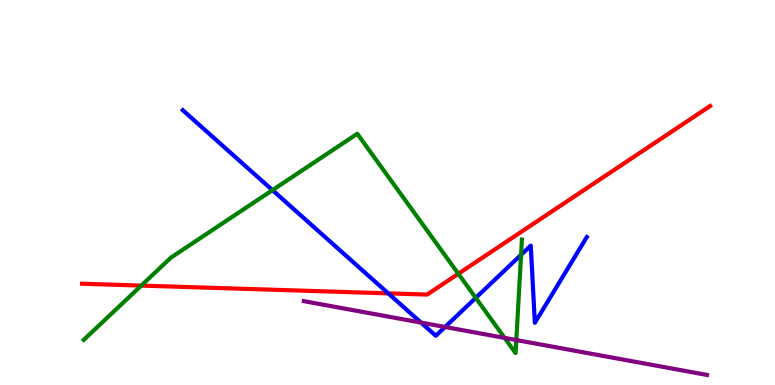[{'lines': ['blue', 'red'], 'intersections': [{'x': 5.01, 'y': 2.38}]}, {'lines': ['green', 'red'], 'intersections': [{'x': 1.82, 'y': 2.58}, {'x': 5.91, 'y': 2.89}]}, {'lines': ['purple', 'red'], 'intersections': []}, {'lines': ['blue', 'green'], 'intersections': [{'x': 3.52, 'y': 5.06}, {'x': 6.14, 'y': 2.26}, {'x': 6.72, 'y': 3.38}]}, {'lines': ['blue', 'purple'], 'intersections': [{'x': 5.43, 'y': 1.62}, {'x': 5.74, 'y': 1.51}]}, {'lines': ['green', 'purple'], 'intersections': [{'x': 6.51, 'y': 1.22}, {'x': 6.66, 'y': 1.17}]}]